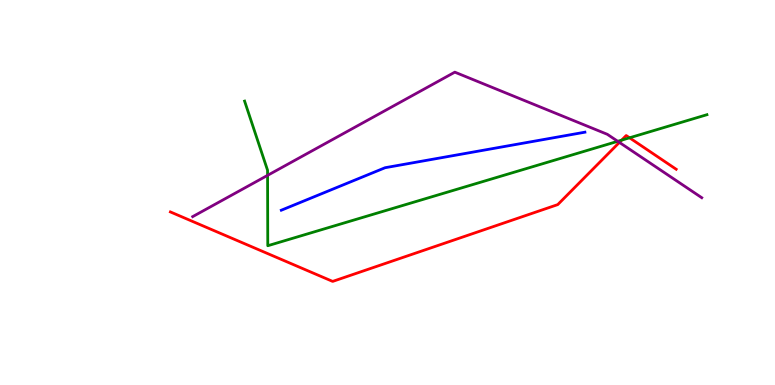[{'lines': ['blue', 'red'], 'intersections': []}, {'lines': ['green', 'red'], 'intersections': [{'x': 8.02, 'y': 6.36}, {'x': 8.12, 'y': 6.42}]}, {'lines': ['purple', 'red'], 'intersections': [{'x': 7.99, 'y': 6.3}]}, {'lines': ['blue', 'green'], 'intersections': []}, {'lines': ['blue', 'purple'], 'intersections': []}, {'lines': ['green', 'purple'], 'intersections': [{'x': 3.45, 'y': 5.45}, {'x': 7.97, 'y': 6.33}]}]